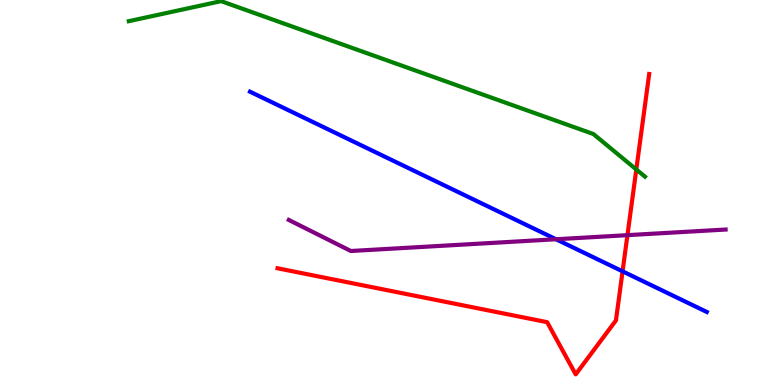[{'lines': ['blue', 'red'], 'intersections': [{'x': 8.03, 'y': 2.95}]}, {'lines': ['green', 'red'], 'intersections': [{'x': 8.21, 'y': 5.6}]}, {'lines': ['purple', 'red'], 'intersections': [{'x': 8.1, 'y': 3.89}]}, {'lines': ['blue', 'green'], 'intersections': []}, {'lines': ['blue', 'purple'], 'intersections': [{'x': 7.17, 'y': 3.79}]}, {'lines': ['green', 'purple'], 'intersections': []}]